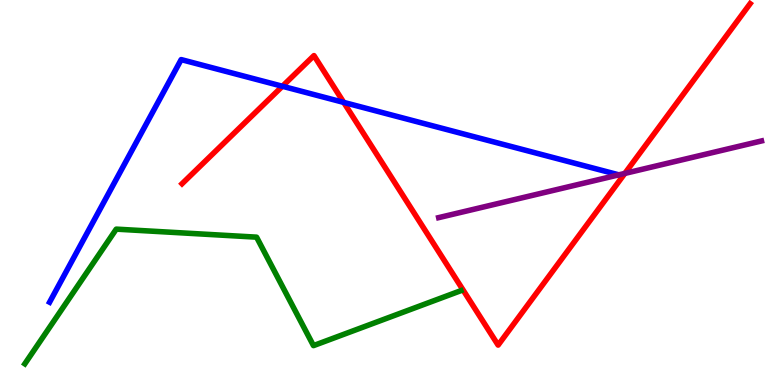[{'lines': ['blue', 'red'], 'intersections': [{'x': 3.64, 'y': 7.76}, {'x': 4.44, 'y': 7.34}]}, {'lines': ['green', 'red'], 'intersections': []}, {'lines': ['purple', 'red'], 'intersections': [{'x': 8.06, 'y': 5.5}]}, {'lines': ['blue', 'green'], 'intersections': []}, {'lines': ['blue', 'purple'], 'intersections': []}, {'lines': ['green', 'purple'], 'intersections': []}]